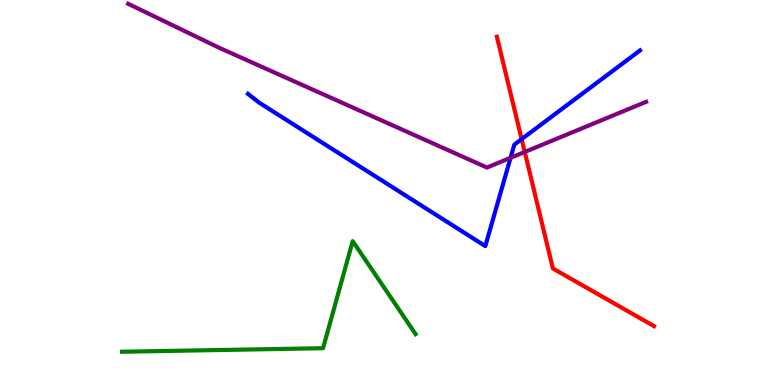[{'lines': ['blue', 'red'], 'intersections': [{'x': 6.73, 'y': 6.39}]}, {'lines': ['green', 'red'], 'intersections': []}, {'lines': ['purple', 'red'], 'intersections': [{'x': 6.77, 'y': 6.05}]}, {'lines': ['blue', 'green'], 'intersections': []}, {'lines': ['blue', 'purple'], 'intersections': [{'x': 6.59, 'y': 5.9}]}, {'lines': ['green', 'purple'], 'intersections': []}]